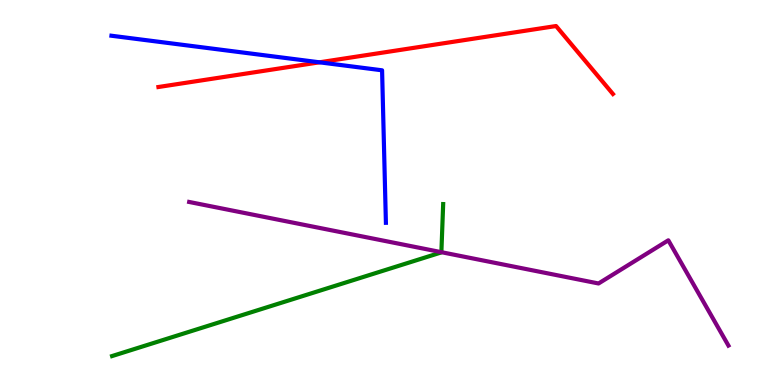[{'lines': ['blue', 'red'], 'intersections': [{'x': 4.12, 'y': 8.38}]}, {'lines': ['green', 'red'], 'intersections': []}, {'lines': ['purple', 'red'], 'intersections': []}, {'lines': ['blue', 'green'], 'intersections': []}, {'lines': ['blue', 'purple'], 'intersections': []}, {'lines': ['green', 'purple'], 'intersections': [{'x': 5.7, 'y': 3.45}]}]